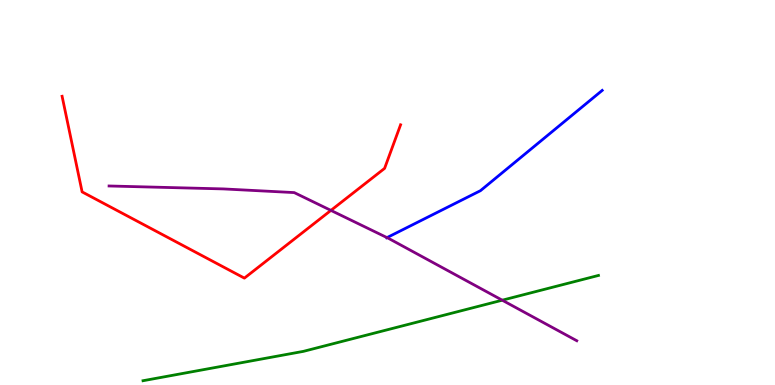[{'lines': ['blue', 'red'], 'intersections': []}, {'lines': ['green', 'red'], 'intersections': []}, {'lines': ['purple', 'red'], 'intersections': [{'x': 4.27, 'y': 4.54}]}, {'lines': ['blue', 'green'], 'intersections': []}, {'lines': ['blue', 'purple'], 'intersections': [{'x': 4.99, 'y': 3.83}]}, {'lines': ['green', 'purple'], 'intersections': [{'x': 6.48, 'y': 2.2}]}]